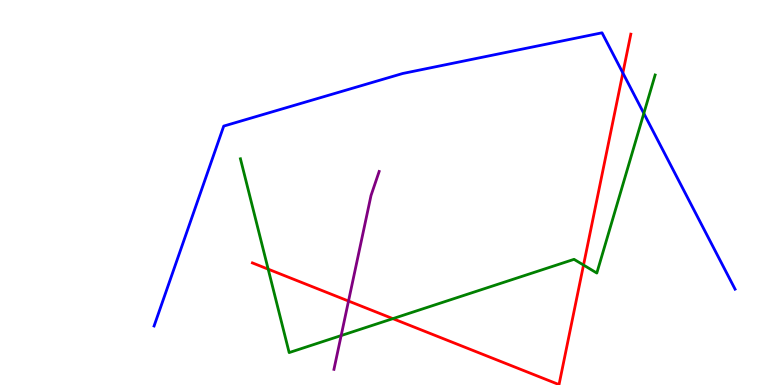[{'lines': ['blue', 'red'], 'intersections': [{'x': 8.04, 'y': 8.1}]}, {'lines': ['green', 'red'], 'intersections': [{'x': 3.46, 'y': 3.01}, {'x': 5.07, 'y': 1.72}, {'x': 7.53, 'y': 3.12}]}, {'lines': ['purple', 'red'], 'intersections': [{'x': 4.5, 'y': 2.18}]}, {'lines': ['blue', 'green'], 'intersections': [{'x': 8.31, 'y': 7.06}]}, {'lines': ['blue', 'purple'], 'intersections': []}, {'lines': ['green', 'purple'], 'intersections': [{'x': 4.4, 'y': 1.28}]}]